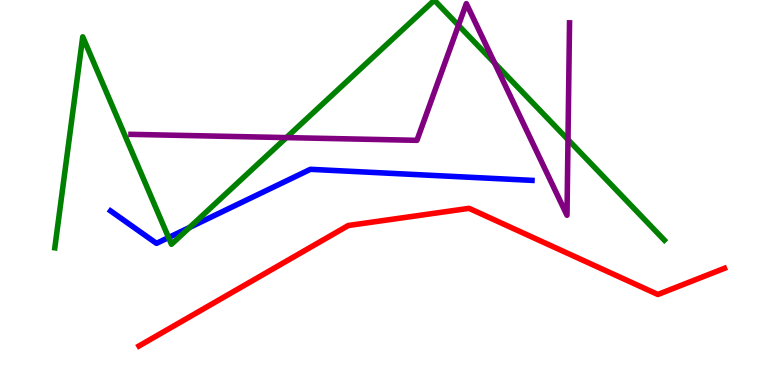[{'lines': ['blue', 'red'], 'intersections': []}, {'lines': ['green', 'red'], 'intersections': []}, {'lines': ['purple', 'red'], 'intersections': []}, {'lines': ['blue', 'green'], 'intersections': [{'x': 2.18, 'y': 3.83}, {'x': 2.45, 'y': 4.09}]}, {'lines': ['blue', 'purple'], 'intersections': []}, {'lines': ['green', 'purple'], 'intersections': [{'x': 3.7, 'y': 6.43}, {'x': 5.92, 'y': 9.34}, {'x': 6.38, 'y': 8.36}, {'x': 7.33, 'y': 6.37}]}]